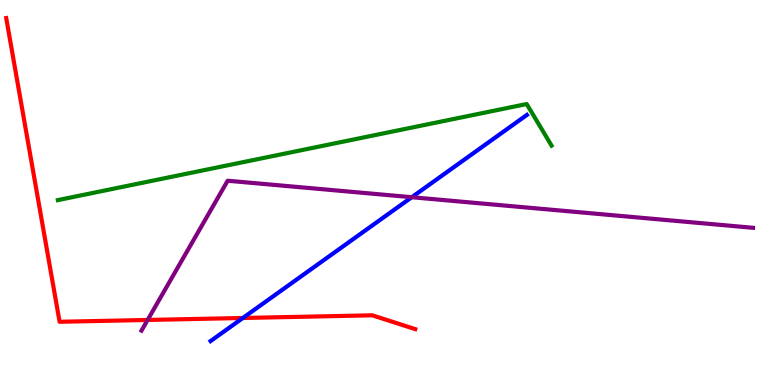[{'lines': ['blue', 'red'], 'intersections': [{'x': 3.13, 'y': 1.74}]}, {'lines': ['green', 'red'], 'intersections': []}, {'lines': ['purple', 'red'], 'intersections': [{'x': 1.9, 'y': 1.69}]}, {'lines': ['blue', 'green'], 'intersections': []}, {'lines': ['blue', 'purple'], 'intersections': [{'x': 5.31, 'y': 4.88}]}, {'lines': ['green', 'purple'], 'intersections': []}]